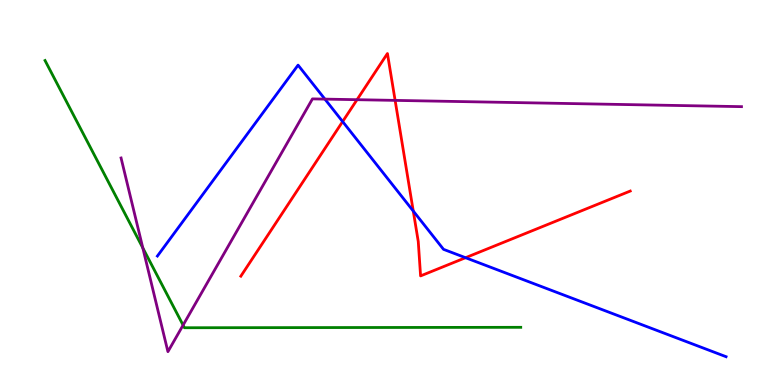[{'lines': ['blue', 'red'], 'intersections': [{'x': 4.42, 'y': 6.84}, {'x': 5.33, 'y': 4.52}, {'x': 6.01, 'y': 3.31}]}, {'lines': ['green', 'red'], 'intersections': []}, {'lines': ['purple', 'red'], 'intersections': [{'x': 4.61, 'y': 7.41}, {'x': 5.1, 'y': 7.39}]}, {'lines': ['blue', 'green'], 'intersections': []}, {'lines': ['blue', 'purple'], 'intersections': [{'x': 4.19, 'y': 7.43}]}, {'lines': ['green', 'purple'], 'intersections': [{'x': 1.84, 'y': 3.56}, {'x': 2.36, 'y': 1.55}]}]